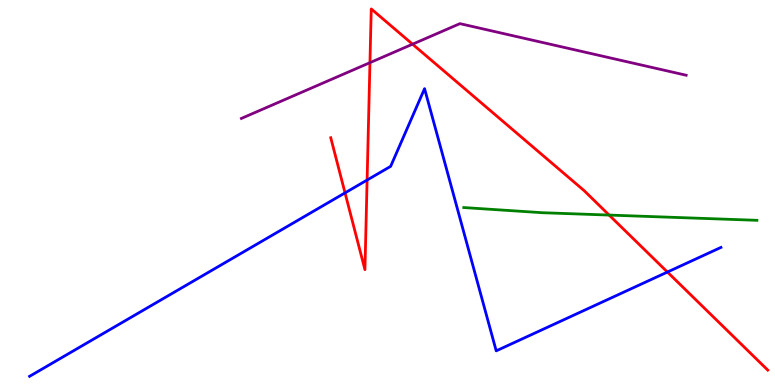[{'lines': ['blue', 'red'], 'intersections': [{'x': 4.45, 'y': 4.99}, {'x': 4.74, 'y': 5.32}, {'x': 8.61, 'y': 2.93}]}, {'lines': ['green', 'red'], 'intersections': [{'x': 7.86, 'y': 4.41}]}, {'lines': ['purple', 'red'], 'intersections': [{'x': 4.77, 'y': 8.37}, {'x': 5.32, 'y': 8.85}]}, {'lines': ['blue', 'green'], 'intersections': []}, {'lines': ['blue', 'purple'], 'intersections': []}, {'lines': ['green', 'purple'], 'intersections': []}]